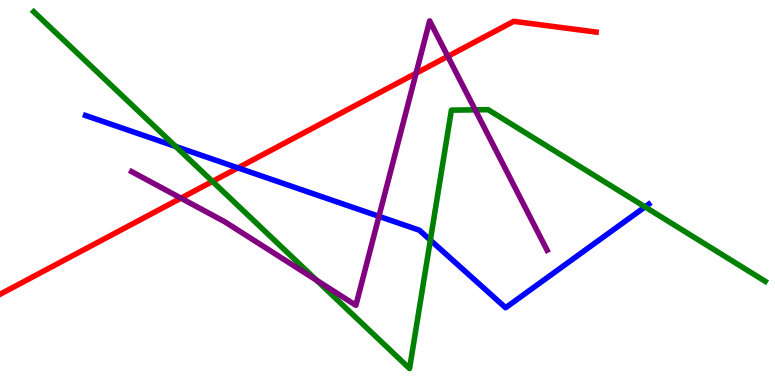[{'lines': ['blue', 'red'], 'intersections': [{'x': 3.07, 'y': 5.64}]}, {'lines': ['green', 'red'], 'intersections': [{'x': 2.74, 'y': 5.29}]}, {'lines': ['purple', 'red'], 'intersections': [{'x': 2.33, 'y': 4.85}, {'x': 5.37, 'y': 8.1}, {'x': 5.78, 'y': 8.54}]}, {'lines': ['blue', 'green'], 'intersections': [{'x': 2.27, 'y': 6.2}, {'x': 5.55, 'y': 3.76}, {'x': 8.32, 'y': 4.63}]}, {'lines': ['blue', 'purple'], 'intersections': [{'x': 4.89, 'y': 4.38}]}, {'lines': ['green', 'purple'], 'intersections': [{'x': 4.09, 'y': 2.72}, {'x': 6.13, 'y': 7.15}]}]